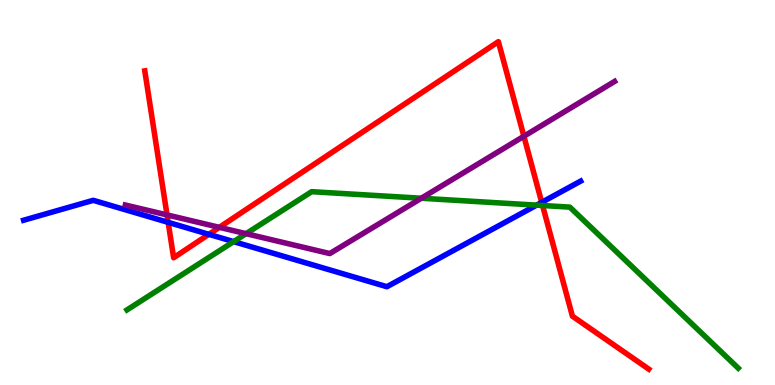[{'lines': ['blue', 'red'], 'intersections': [{'x': 2.17, 'y': 4.22}, {'x': 2.69, 'y': 3.91}, {'x': 6.99, 'y': 4.74}]}, {'lines': ['green', 'red'], 'intersections': [{'x': 7.0, 'y': 4.66}]}, {'lines': ['purple', 'red'], 'intersections': [{'x': 2.16, 'y': 4.42}, {'x': 2.83, 'y': 4.1}, {'x': 6.76, 'y': 6.46}]}, {'lines': ['blue', 'green'], 'intersections': [{'x': 3.01, 'y': 3.72}, {'x': 6.92, 'y': 4.67}]}, {'lines': ['blue', 'purple'], 'intersections': []}, {'lines': ['green', 'purple'], 'intersections': [{'x': 3.17, 'y': 3.93}, {'x': 5.44, 'y': 4.85}]}]